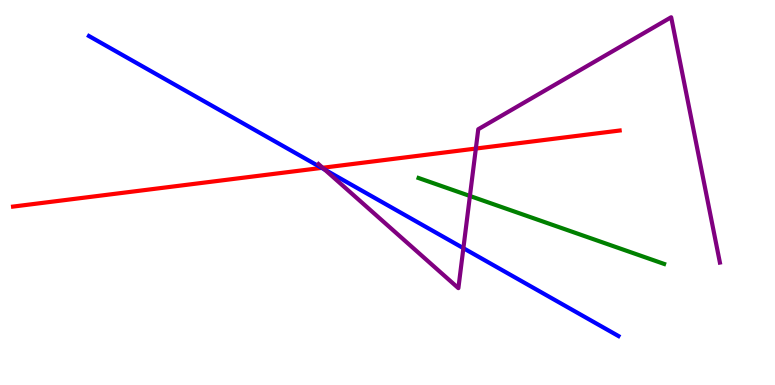[{'lines': ['blue', 'red'], 'intersections': [{'x': 4.15, 'y': 5.64}]}, {'lines': ['green', 'red'], 'intersections': []}, {'lines': ['purple', 'red'], 'intersections': [{'x': 4.16, 'y': 5.64}, {'x': 6.14, 'y': 6.14}]}, {'lines': ['blue', 'green'], 'intersections': []}, {'lines': ['blue', 'purple'], 'intersections': [{'x': 4.19, 'y': 5.59}, {'x': 5.98, 'y': 3.55}]}, {'lines': ['green', 'purple'], 'intersections': [{'x': 6.06, 'y': 4.91}]}]